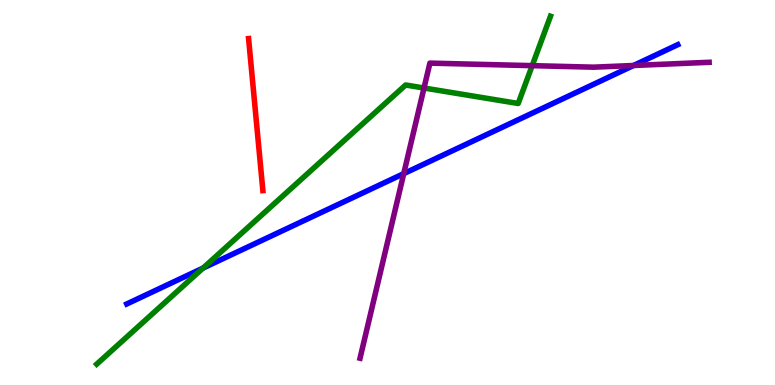[{'lines': ['blue', 'red'], 'intersections': []}, {'lines': ['green', 'red'], 'intersections': []}, {'lines': ['purple', 'red'], 'intersections': []}, {'lines': ['blue', 'green'], 'intersections': [{'x': 2.62, 'y': 3.04}]}, {'lines': ['blue', 'purple'], 'intersections': [{'x': 5.21, 'y': 5.49}, {'x': 8.17, 'y': 8.3}]}, {'lines': ['green', 'purple'], 'intersections': [{'x': 5.47, 'y': 7.71}, {'x': 6.87, 'y': 8.29}]}]